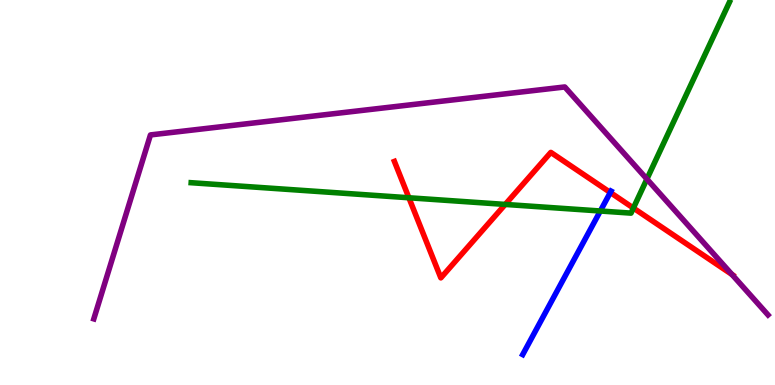[{'lines': ['blue', 'red'], 'intersections': [{'x': 7.88, 'y': 5.0}]}, {'lines': ['green', 'red'], 'intersections': [{'x': 5.28, 'y': 4.86}, {'x': 6.52, 'y': 4.69}, {'x': 8.17, 'y': 4.6}]}, {'lines': ['purple', 'red'], 'intersections': [{'x': 9.44, 'y': 2.87}]}, {'lines': ['blue', 'green'], 'intersections': [{'x': 7.75, 'y': 4.52}]}, {'lines': ['blue', 'purple'], 'intersections': []}, {'lines': ['green', 'purple'], 'intersections': [{'x': 8.35, 'y': 5.35}]}]